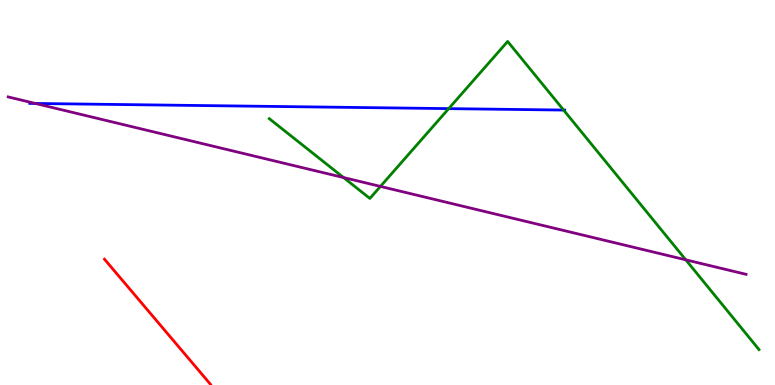[{'lines': ['blue', 'red'], 'intersections': []}, {'lines': ['green', 'red'], 'intersections': []}, {'lines': ['purple', 'red'], 'intersections': []}, {'lines': ['blue', 'green'], 'intersections': [{'x': 5.79, 'y': 7.18}, {'x': 7.27, 'y': 7.14}]}, {'lines': ['blue', 'purple'], 'intersections': [{'x': 0.457, 'y': 7.31}]}, {'lines': ['green', 'purple'], 'intersections': [{'x': 4.43, 'y': 5.39}, {'x': 4.91, 'y': 5.16}, {'x': 8.85, 'y': 3.25}]}]